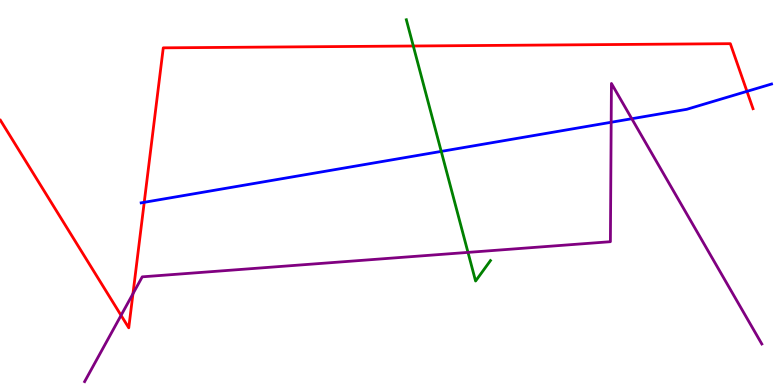[{'lines': ['blue', 'red'], 'intersections': [{'x': 1.86, 'y': 4.75}, {'x': 9.64, 'y': 7.63}]}, {'lines': ['green', 'red'], 'intersections': [{'x': 5.33, 'y': 8.81}]}, {'lines': ['purple', 'red'], 'intersections': [{'x': 1.56, 'y': 1.81}, {'x': 1.72, 'y': 2.37}]}, {'lines': ['blue', 'green'], 'intersections': [{'x': 5.69, 'y': 6.07}]}, {'lines': ['blue', 'purple'], 'intersections': [{'x': 7.89, 'y': 6.82}, {'x': 8.15, 'y': 6.92}]}, {'lines': ['green', 'purple'], 'intersections': [{'x': 6.04, 'y': 3.44}]}]